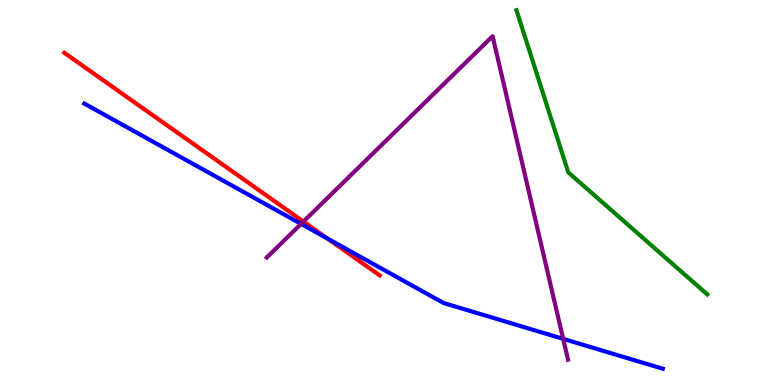[{'lines': ['blue', 'red'], 'intersections': [{'x': 4.23, 'y': 3.8}]}, {'lines': ['green', 'red'], 'intersections': []}, {'lines': ['purple', 'red'], 'intersections': [{'x': 3.92, 'y': 4.24}]}, {'lines': ['blue', 'green'], 'intersections': []}, {'lines': ['blue', 'purple'], 'intersections': [{'x': 3.88, 'y': 4.18}, {'x': 7.27, 'y': 1.2}]}, {'lines': ['green', 'purple'], 'intersections': []}]